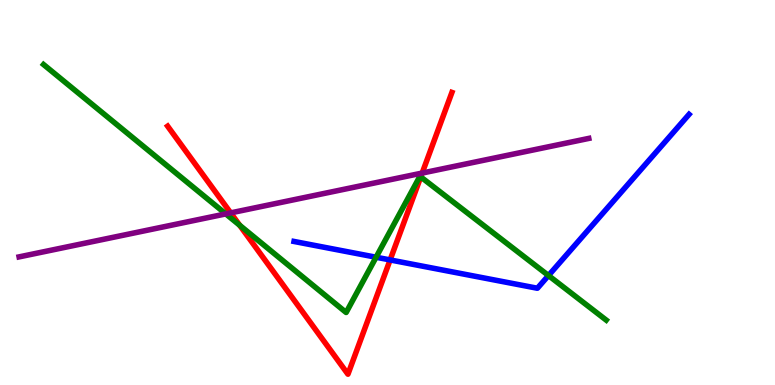[{'lines': ['blue', 'red'], 'intersections': [{'x': 5.03, 'y': 3.25}]}, {'lines': ['green', 'red'], 'intersections': [{'x': 3.09, 'y': 4.15}, {'x': 5.43, 'y': 5.4}]}, {'lines': ['purple', 'red'], 'intersections': [{'x': 2.98, 'y': 4.47}, {'x': 5.45, 'y': 5.5}]}, {'lines': ['blue', 'green'], 'intersections': [{'x': 4.85, 'y': 3.32}, {'x': 7.08, 'y': 2.84}]}, {'lines': ['blue', 'purple'], 'intersections': []}, {'lines': ['green', 'purple'], 'intersections': [{'x': 2.91, 'y': 4.44}]}]